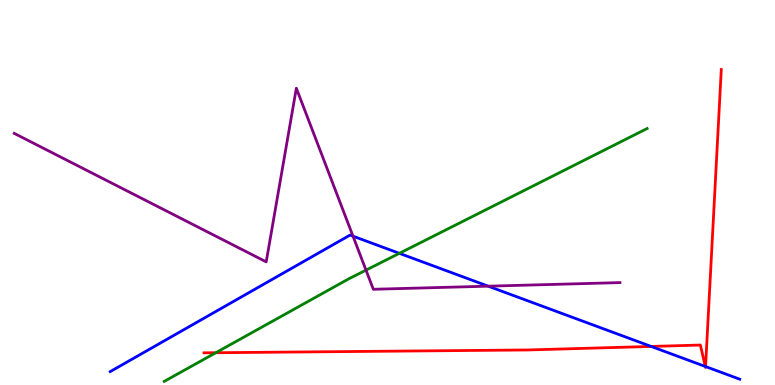[{'lines': ['blue', 'red'], 'intersections': [{'x': 8.4, 'y': 1.0}, {'x': 9.1, 'y': 0.481}, {'x': 9.1, 'y': 0.479}]}, {'lines': ['green', 'red'], 'intersections': [{'x': 2.78, 'y': 0.838}]}, {'lines': ['purple', 'red'], 'intersections': []}, {'lines': ['blue', 'green'], 'intersections': [{'x': 5.15, 'y': 3.42}]}, {'lines': ['blue', 'purple'], 'intersections': [{'x': 4.55, 'y': 3.87}, {'x': 6.3, 'y': 2.57}]}, {'lines': ['green', 'purple'], 'intersections': [{'x': 4.72, 'y': 2.98}]}]